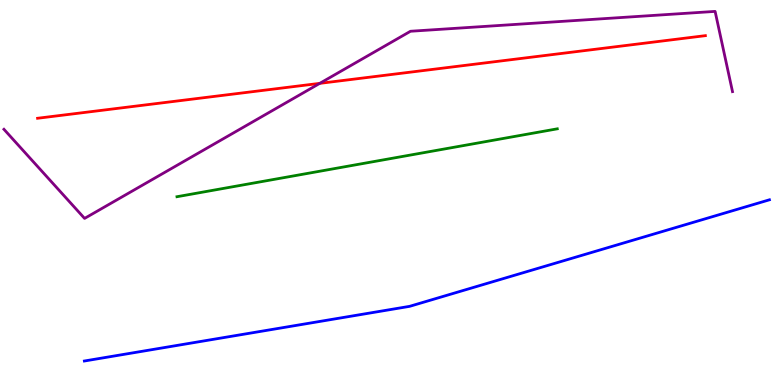[{'lines': ['blue', 'red'], 'intersections': []}, {'lines': ['green', 'red'], 'intersections': []}, {'lines': ['purple', 'red'], 'intersections': [{'x': 4.13, 'y': 7.83}]}, {'lines': ['blue', 'green'], 'intersections': []}, {'lines': ['blue', 'purple'], 'intersections': []}, {'lines': ['green', 'purple'], 'intersections': []}]